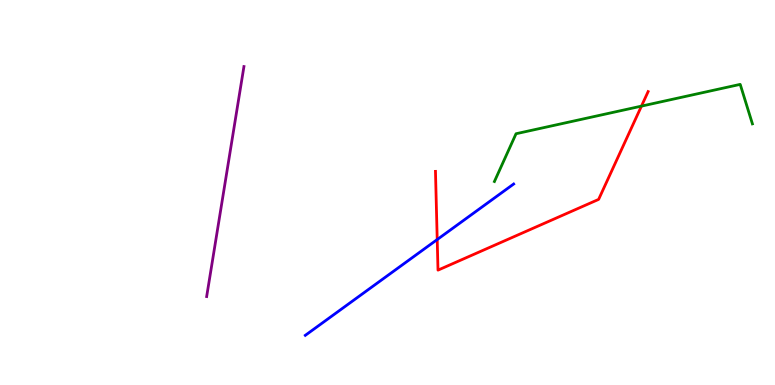[{'lines': ['blue', 'red'], 'intersections': [{'x': 5.64, 'y': 3.78}]}, {'lines': ['green', 'red'], 'intersections': [{'x': 8.28, 'y': 7.24}]}, {'lines': ['purple', 'red'], 'intersections': []}, {'lines': ['blue', 'green'], 'intersections': []}, {'lines': ['blue', 'purple'], 'intersections': []}, {'lines': ['green', 'purple'], 'intersections': []}]